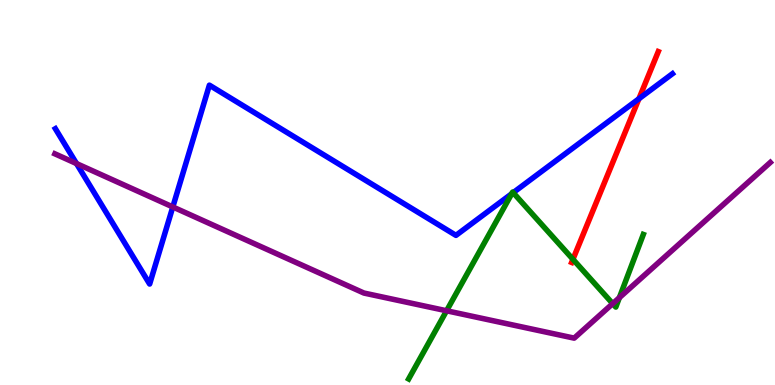[{'lines': ['blue', 'red'], 'intersections': [{'x': 8.24, 'y': 7.43}]}, {'lines': ['green', 'red'], 'intersections': [{'x': 7.39, 'y': 3.27}]}, {'lines': ['purple', 'red'], 'intersections': []}, {'lines': ['blue', 'green'], 'intersections': [{'x': 6.6, 'y': 4.97}, {'x': 6.62, 'y': 5.0}]}, {'lines': ['blue', 'purple'], 'intersections': [{'x': 0.987, 'y': 5.75}, {'x': 2.23, 'y': 4.62}]}, {'lines': ['green', 'purple'], 'intersections': [{'x': 5.76, 'y': 1.93}, {'x': 7.91, 'y': 2.11}, {'x': 7.99, 'y': 2.27}]}]